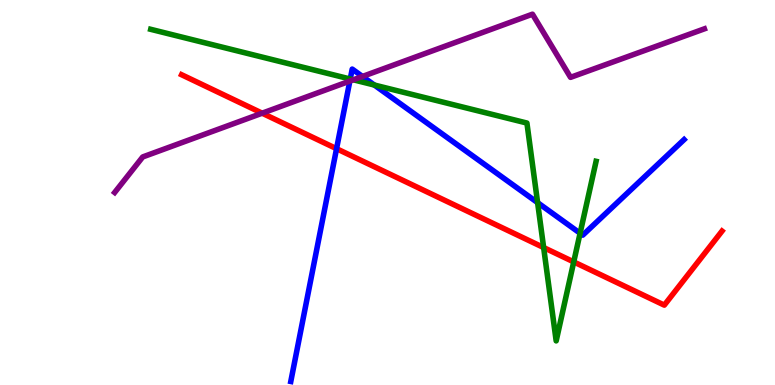[{'lines': ['blue', 'red'], 'intersections': [{'x': 4.34, 'y': 6.14}]}, {'lines': ['green', 'red'], 'intersections': [{'x': 7.01, 'y': 3.57}, {'x': 7.4, 'y': 3.2}]}, {'lines': ['purple', 'red'], 'intersections': [{'x': 3.38, 'y': 7.06}]}, {'lines': ['blue', 'green'], 'intersections': [{'x': 4.52, 'y': 7.95}, {'x': 4.83, 'y': 7.79}, {'x': 6.94, 'y': 4.74}, {'x': 7.49, 'y': 3.94}]}, {'lines': ['blue', 'purple'], 'intersections': [{'x': 4.51, 'y': 7.89}, {'x': 4.68, 'y': 8.01}]}, {'lines': ['green', 'purple'], 'intersections': [{'x': 4.56, 'y': 7.93}]}]